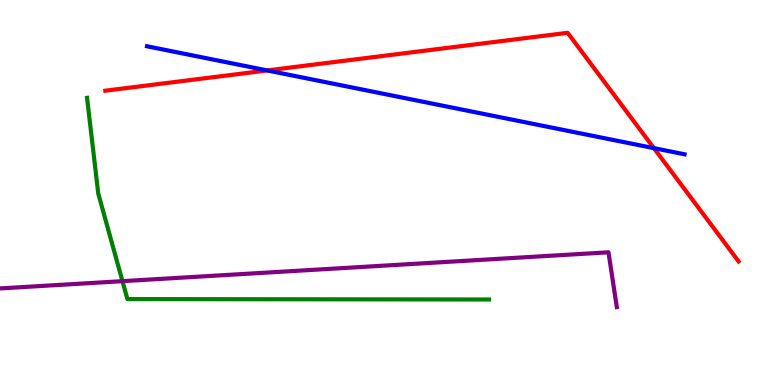[{'lines': ['blue', 'red'], 'intersections': [{'x': 3.45, 'y': 8.17}, {'x': 8.44, 'y': 6.15}]}, {'lines': ['green', 'red'], 'intersections': []}, {'lines': ['purple', 'red'], 'intersections': []}, {'lines': ['blue', 'green'], 'intersections': []}, {'lines': ['blue', 'purple'], 'intersections': []}, {'lines': ['green', 'purple'], 'intersections': [{'x': 1.58, 'y': 2.7}]}]